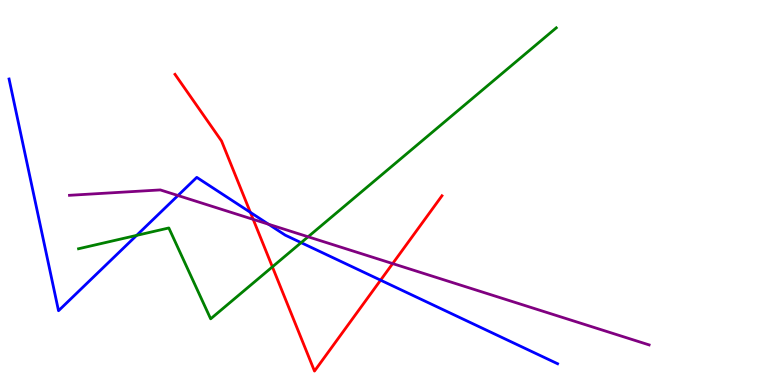[{'lines': ['blue', 'red'], 'intersections': [{'x': 3.23, 'y': 4.48}, {'x': 4.91, 'y': 2.72}]}, {'lines': ['green', 'red'], 'intersections': [{'x': 3.51, 'y': 3.07}]}, {'lines': ['purple', 'red'], 'intersections': [{'x': 3.27, 'y': 4.3}, {'x': 5.07, 'y': 3.15}]}, {'lines': ['blue', 'green'], 'intersections': [{'x': 1.76, 'y': 3.89}, {'x': 3.89, 'y': 3.7}]}, {'lines': ['blue', 'purple'], 'intersections': [{'x': 2.3, 'y': 4.92}, {'x': 3.46, 'y': 4.18}]}, {'lines': ['green', 'purple'], 'intersections': [{'x': 3.98, 'y': 3.85}]}]